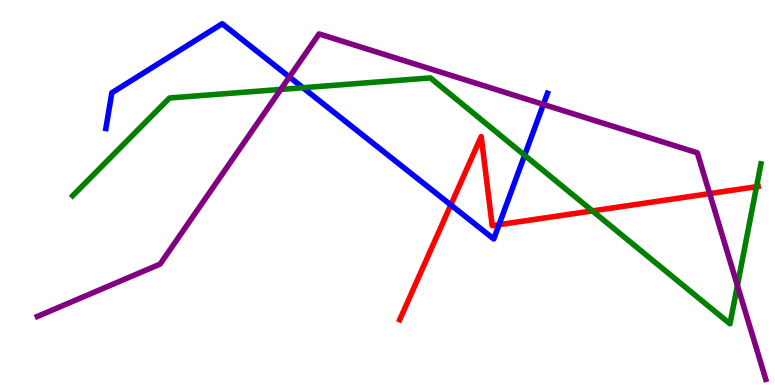[{'lines': ['blue', 'red'], 'intersections': [{'x': 5.82, 'y': 4.68}, {'x': 6.44, 'y': 4.16}]}, {'lines': ['green', 'red'], 'intersections': [{'x': 7.64, 'y': 4.52}, {'x': 9.76, 'y': 5.15}]}, {'lines': ['purple', 'red'], 'intersections': [{'x': 9.16, 'y': 4.97}]}, {'lines': ['blue', 'green'], 'intersections': [{'x': 3.91, 'y': 7.72}, {'x': 6.77, 'y': 5.97}]}, {'lines': ['blue', 'purple'], 'intersections': [{'x': 3.73, 'y': 8.0}, {'x': 7.01, 'y': 7.29}]}, {'lines': ['green', 'purple'], 'intersections': [{'x': 3.62, 'y': 7.68}, {'x': 9.51, 'y': 2.59}]}]